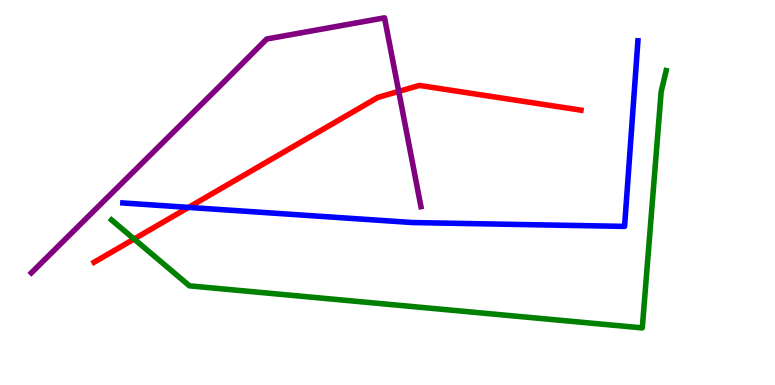[{'lines': ['blue', 'red'], 'intersections': [{'x': 2.43, 'y': 4.61}]}, {'lines': ['green', 'red'], 'intersections': [{'x': 1.73, 'y': 3.79}]}, {'lines': ['purple', 'red'], 'intersections': [{'x': 5.14, 'y': 7.63}]}, {'lines': ['blue', 'green'], 'intersections': []}, {'lines': ['blue', 'purple'], 'intersections': []}, {'lines': ['green', 'purple'], 'intersections': []}]